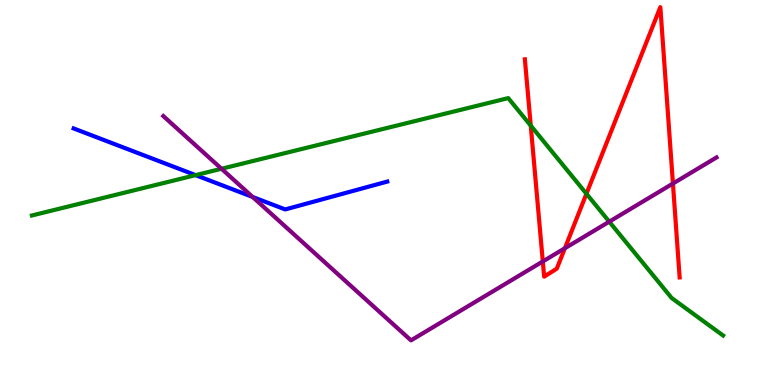[{'lines': ['blue', 'red'], 'intersections': []}, {'lines': ['green', 'red'], 'intersections': [{'x': 6.85, 'y': 6.74}, {'x': 7.57, 'y': 4.97}]}, {'lines': ['purple', 'red'], 'intersections': [{'x': 7.0, 'y': 3.21}, {'x': 7.29, 'y': 3.55}, {'x': 8.68, 'y': 5.23}]}, {'lines': ['blue', 'green'], 'intersections': [{'x': 2.52, 'y': 5.45}]}, {'lines': ['blue', 'purple'], 'intersections': [{'x': 3.26, 'y': 4.88}]}, {'lines': ['green', 'purple'], 'intersections': [{'x': 2.86, 'y': 5.62}, {'x': 7.86, 'y': 4.24}]}]